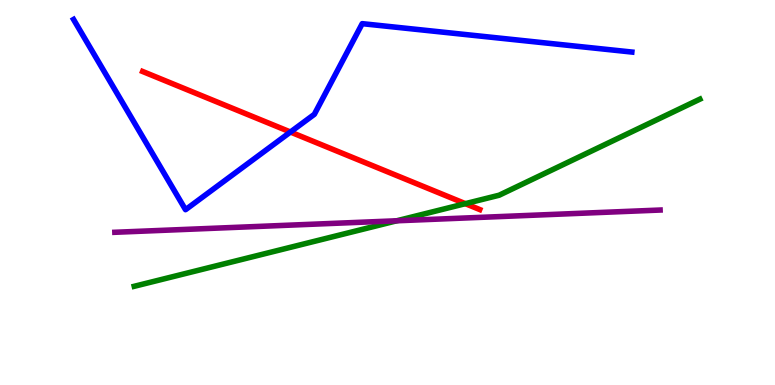[{'lines': ['blue', 'red'], 'intersections': [{'x': 3.75, 'y': 6.57}]}, {'lines': ['green', 'red'], 'intersections': [{'x': 6.0, 'y': 4.71}]}, {'lines': ['purple', 'red'], 'intersections': []}, {'lines': ['blue', 'green'], 'intersections': []}, {'lines': ['blue', 'purple'], 'intersections': []}, {'lines': ['green', 'purple'], 'intersections': [{'x': 5.12, 'y': 4.27}]}]